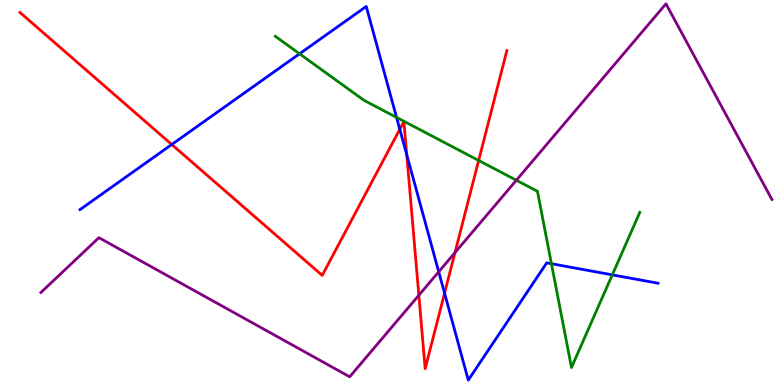[{'lines': ['blue', 'red'], 'intersections': [{'x': 2.22, 'y': 6.25}, {'x': 5.16, 'y': 6.64}, {'x': 5.25, 'y': 5.98}, {'x': 5.74, 'y': 2.38}]}, {'lines': ['green', 'red'], 'intersections': [{'x': 6.18, 'y': 5.83}]}, {'lines': ['purple', 'red'], 'intersections': [{'x': 5.4, 'y': 2.33}, {'x': 5.87, 'y': 3.44}]}, {'lines': ['blue', 'green'], 'intersections': [{'x': 3.87, 'y': 8.6}, {'x': 5.12, 'y': 6.95}, {'x': 7.12, 'y': 3.15}, {'x': 7.9, 'y': 2.86}]}, {'lines': ['blue', 'purple'], 'intersections': [{'x': 5.66, 'y': 2.94}]}, {'lines': ['green', 'purple'], 'intersections': [{'x': 6.66, 'y': 5.32}]}]